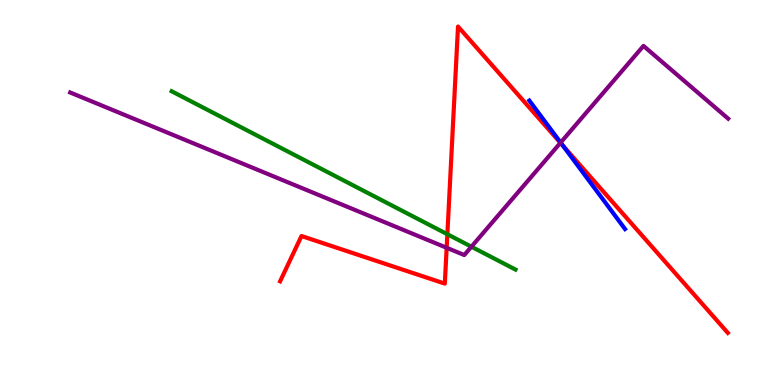[{'lines': ['blue', 'red'], 'intersections': [{'x': 7.26, 'y': 6.22}]}, {'lines': ['green', 'red'], 'intersections': [{'x': 5.77, 'y': 3.92}]}, {'lines': ['purple', 'red'], 'intersections': [{'x': 5.76, 'y': 3.56}, {'x': 7.23, 'y': 6.29}]}, {'lines': ['blue', 'green'], 'intersections': []}, {'lines': ['blue', 'purple'], 'intersections': [{'x': 7.23, 'y': 6.3}]}, {'lines': ['green', 'purple'], 'intersections': [{'x': 6.08, 'y': 3.59}]}]